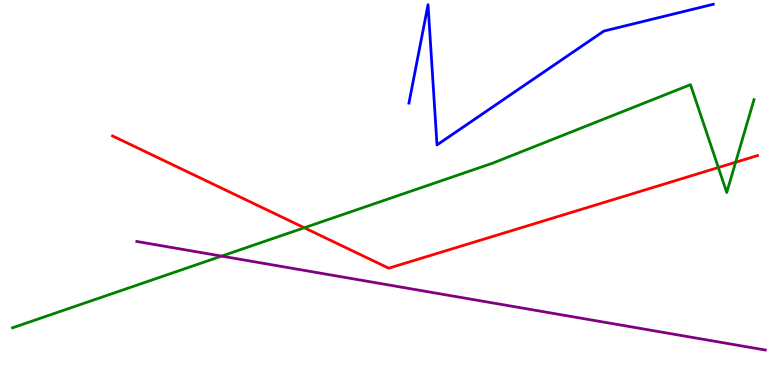[{'lines': ['blue', 'red'], 'intersections': []}, {'lines': ['green', 'red'], 'intersections': [{'x': 3.93, 'y': 4.08}, {'x': 9.27, 'y': 5.65}, {'x': 9.49, 'y': 5.79}]}, {'lines': ['purple', 'red'], 'intersections': []}, {'lines': ['blue', 'green'], 'intersections': []}, {'lines': ['blue', 'purple'], 'intersections': []}, {'lines': ['green', 'purple'], 'intersections': [{'x': 2.86, 'y': 3.35}]}]